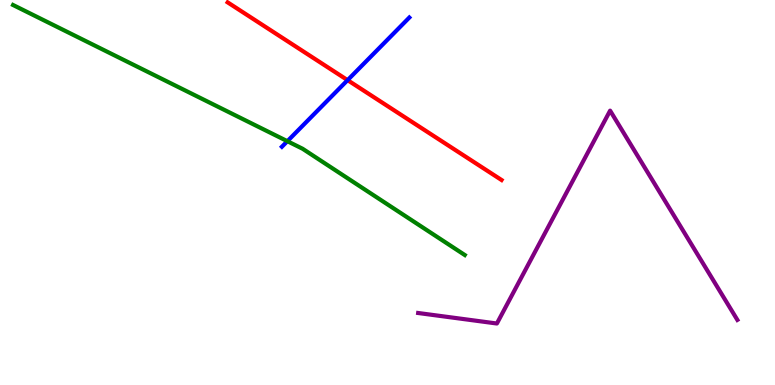[{'lines': ['blue', 'red'], 'intersections': [{'x': 4.48, 'y': 7.92}]}, {'lines': ['green', 'red'], 'intersections': []}, {'lines': ['purple', 'red'], 'intersections': []}, {'lines': ['blue', 'green'], 'intersections': [{'x': 3.71, 'y': 6.33}]}, {'lines': ['blue', 'purple'], 'intersections': []}, {'lines': ['green', 'purple'], 'intersections': []}]